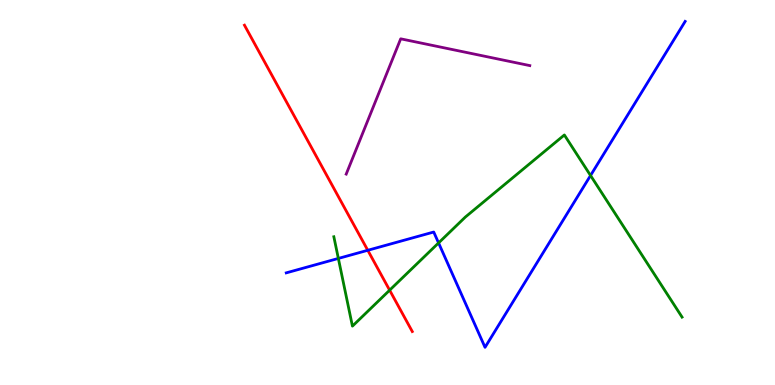[{'lines': ['blue', 'red'], 'intersections': [{'x': 4.75, 'y': 3.5}]}, {'lines': ['green', 'red'], 'intersections': [{'x': 5.03, 'y': 2.46}]}, {'lines': ['purple', 'red'], 'intersections': []}, {'lines': ['blue', 'green'], 'intersections': [{'x': 4.37, 'y': 3.29}, {'x': 5.66, 'y': 3.69}, {'x': 7.62, 'y': 5.44}]}, {'lines': ['blue', 'purple'], 'intersections': []}, {'lines': ['green', 'purple'], 'intersections': []}]